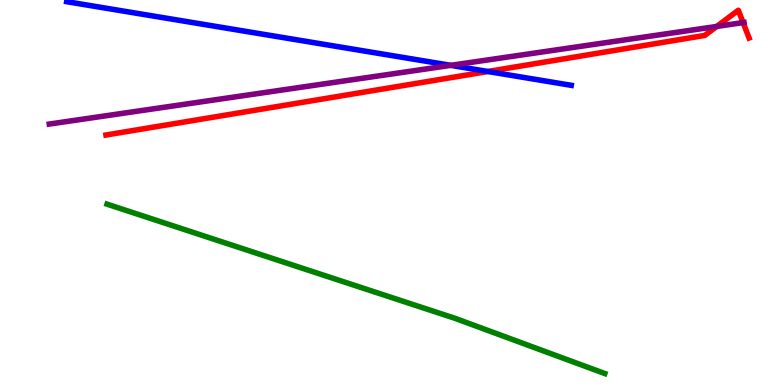[{'lines': ['blue', 'red'], 'intersections': [{'x': 6.29, 'y': 8.14}]}, {'lines': ['green', 'red'], 'intersections': []}, {'lines': ['purple', 'red'], 'intersections': [{'x': 9.25, 'y': 9.31}, {'x': 9.59, 'y': 9.41}]}, {'lines': ['blue', 'green'], 'intersections': []}, {'lines': ['blue', 'purple'], 'intersections': [{'x': 5.82, 'y': 8.3}]}, {'lines': ['green', 'purple'], 'intersections': []}]